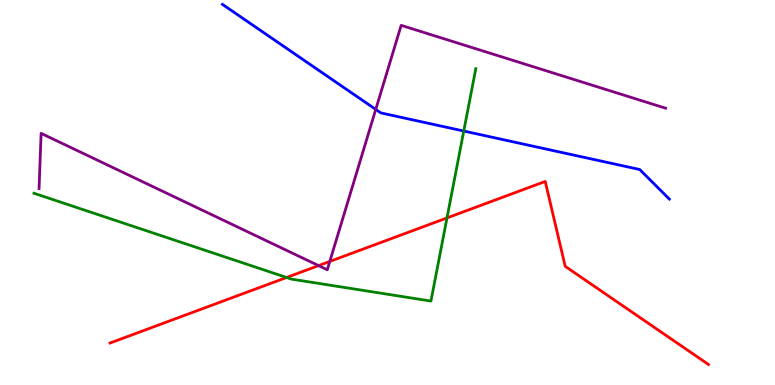[{'lines': ['blue', 'red'], 'intersections': []}, {'lines': ['green', 'red'], 'intersections': [{'x': 3.7, 'y': 2.79}, {'x': 5.77, 'y': 4.34}]}, {'lines': ['purple', 'red'], 'intersections': [{'x': 4.11, 'y': 3.1}, {'x': 4.26, 'y': 3.21}]}, {'lines': ['blue', 'green'], 'intersections': [{'x': 5.98, 'y': 6.6}]}, {'lines': ['blue', 'purple'], 'intersections': [{'x': 4.85, 'y': 7.16}]}, {'lines': ['green', 'purple'], 'intersections': []}]